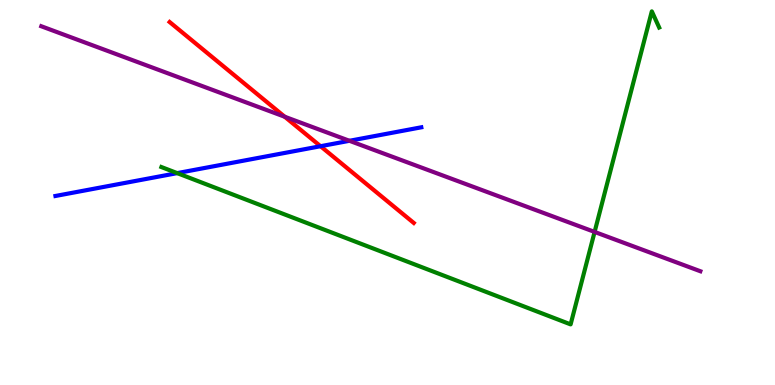[{'lines': ['blue', 'red'], 'intersections': [{'x': 4.14, 'y': 6.2}]}, {'lines': ['green', 'red'], 'intersections': []}, {'lines': ['purple', 'red'], 'intersections': [{'x': 3.67, 'y': 6.97}]}, {'lines': ['blue', 'green'], 'intersections': [{'x': 2.29, 'y': 5.5}]}, {'lines': ['blue', 'purple'], 'intersections': [{'x': 4.51, 'y': 6.34}]}, {'lines': ['green', 'purple'], 'intersections': [{'x': 7.67, 'y': 3.98}]}]